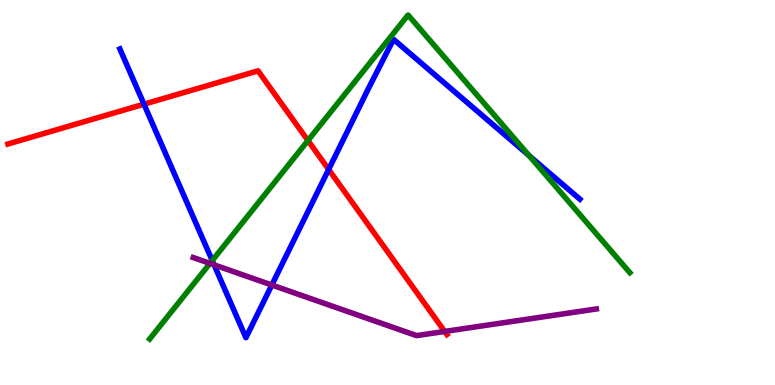[{'lines': ['blue', 'red'], 'intersections': [{'x': 1.86, 'y': 7.29}, {'x': 4.24, 'y': 5.6}]}, {'lines': ['green', 'red'], 'intersections': [{'x': 3.97, 'y': 6.35}]}, {'lines': ['purple', 'red'], 'intersections': [{'x': 5.74, 'y': 1.39}]}, {'lines': ['blue', 'green'], 'intersections': [{'x': 2.74, 'y': 3.23}, {'x': 6.83, 'y': 5.96}]}, {'lines': ['blue', 'purple'], 'intersections': [{'x': 2.76, 'y': 3.12}, {'x': 3.51, 'y': 2.6}]}, {'lines': ['green', 'purple'], 'intersections': [{'x': 2.71, 'y': 3.16}]}]